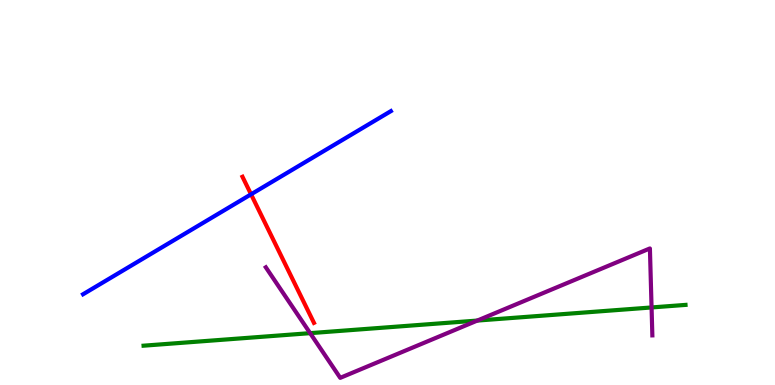[{'lines': ['blue', 'red'], 'intersections': [{'x': 3.24, 'y': 4.95}]}, {'lines': ['green', 'red'], 'intersections': []}, {'lines': ['purple', 'red'], 'intersections': []}, {'lines': ['blue', 'green'], 'intersections': []}, {'lines': ['blue', 'purple'], 'intersections': []}, {'lines': ['green', 'purple'], 'intersections': [{'x': 4.0, 'y': 1.35}, {'x': 6.16, 'y': 1.67}, {'x': 8.41, 'y': 2.01}]}]